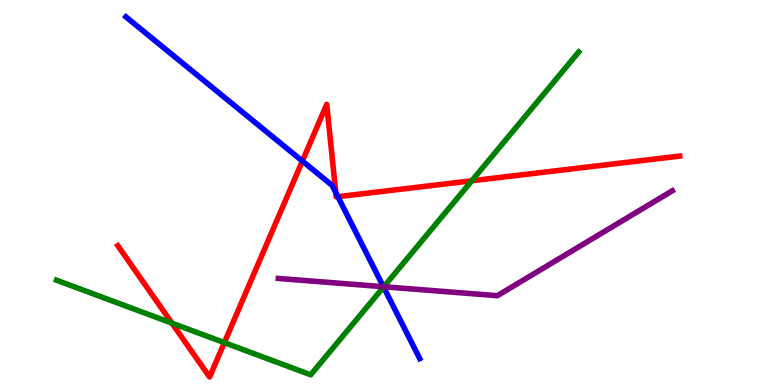[{'lines': ['blue', 'red'], 'intersections': [{'x': 3.9, 'y': 5.82}, {'x': 4.33, 'y': 5.0}, {'x': 4.36, 'y': 4.89}]}, {'lines': ['green', 'red'], 'intersections': [{'x': 2.22, 'y': 1.61}, {'x': 2.89, 'y': 1.1}, {'x': 6.09, 'y': 5.3}]}, {'lines': ['purple', 'red'], 'intersections': []}, {'lines': ['blue', 'green'], 'intersections': [{'x': 4.95, 'y': 2.54}]}, {'lines': ['blue', 'purple'], 'intersections': [{'x': 4.95, 'y': 2.55}]}, {'lines': ['green', 'purple'], 'intersections': [{'x': 4.95, 'y': 2.55}]}]